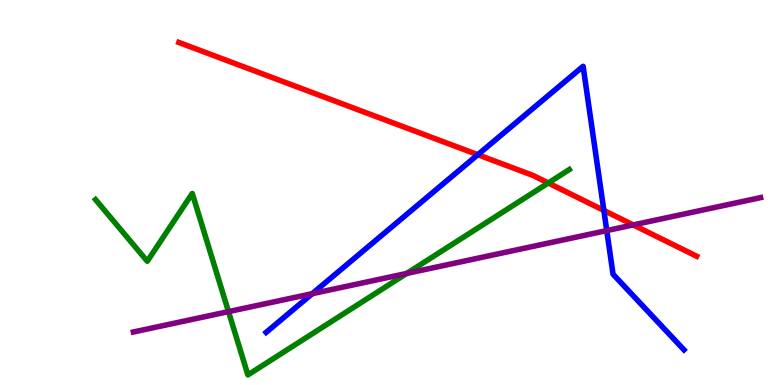[{'lines': ['blue', 'red'], 'intersections': [{'x': 6.17, 'y': 5.98}, {'x': 7.79, 'y': 4.53}]}, {'lines': ['green', 'red'], 'intersections': [{'x': 7.07, 'y': 5.25}]}, {'lines': ['purple', 'red'], 'intersections': [{'x': 8.17, 'y': 4.16}]}, {'lines': ['blue', 'green'], 'intersections': []}, {'lines': ['blue', 'purple'], 'intersections': [{'x': 4.03, 'y': 2.37}, {'x': 7.83, 'y': 4.01}]}, {'lines': ['green', 'purple'], 'intersections': [{'x': 2.95, 'y': 1.91}, {'x': 5.25, 'y': 2.9}]}]